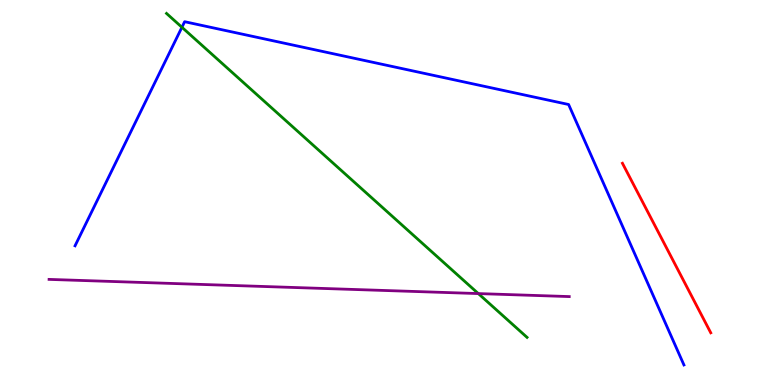[{'lines': ['blue', 'red'], 'intersections': []}, {'lines': ['green', 'red'], 'intersections': []}, {'lines': ['purple', 'red'], 'intersections': []}, {'lines': ['blue', 'green'], 'intersections': [{'x': 2.35, 'y': 9.29}]}, {'lines': ['blue', 'purple'], 'intersections': []}, {'lines': ['green', 'purple'], 'intersections': [{'x': 6.17, 'y': 2.37}]}]